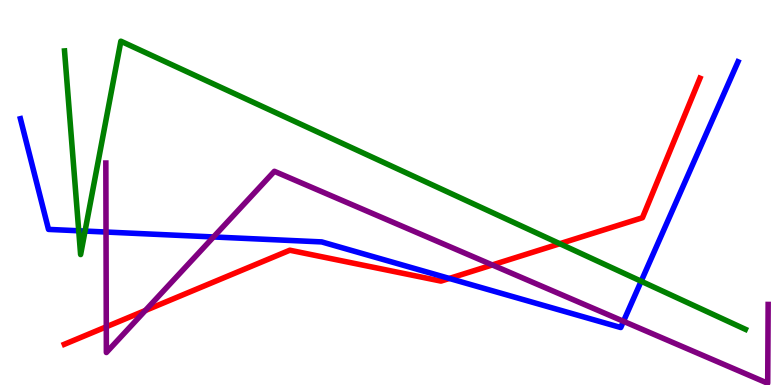[{'lines': ['blue', 'red'], 'intersections': [{'x': 5.8, 'y': 2.77}]}, {'lines': ['green', 'red'], 'intersections': [{'x': 7.22, 'y': 3.67}]}, {'lines': ['purple', 'red'], 'intersections': [{'x': 1.37, 'y': 1.51}, {'x': 1.88, 'y': 1.93}, {'x': 6.35, 'y': 3.12}]}, {'lines': ['blue', 'green'], 'intersections': [{'x': 1.02, 'y': 4.01}, {'x': 1.1, 'y': 4.0}, {'x': 8.27, 'y': 2.7}]}, {'lines': ['blue', 'purple'], 'intersections': [{'x': 1.37, 'y': 3.97}, {'x': 2.76, 'y': 3.85}, {'x': 8.05, 'y': 1.65}]}, {'lines': ['green', 'purple'], 'intersections': []}]